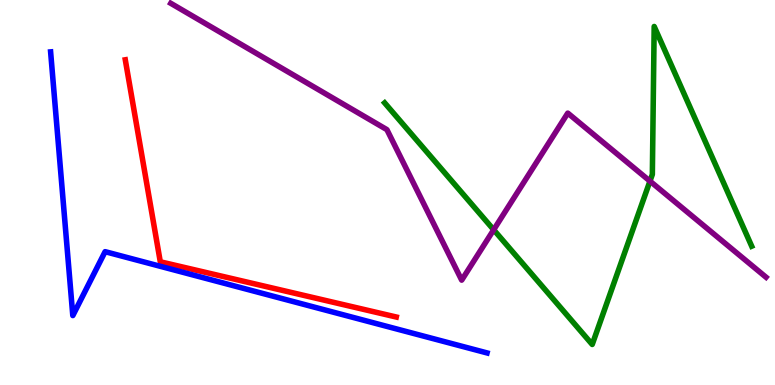[{'lines': ['blue', 'red'], 'intersections': []}, {'lines': ['green', 'red'], 'intersections': []}, {'lines': ['purple', 'red'], 'intersections': []}, {'lines': ['blue', 'green'], 'intersections': []}, {'lines': ['blue', 'purple'], 'intersections': []}, {'lines': ['green', 'purple'], 'intersections': [{'x': 6.37, 'y': 4.03}, {'x': 8.39, 'y': 5.3}]}]